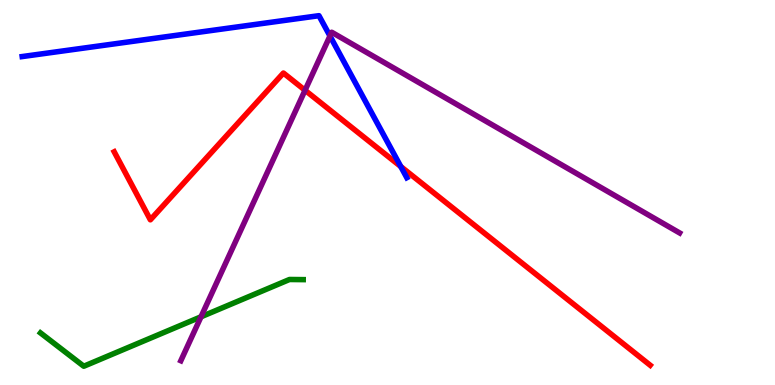[{'lines': ['blue', 'red'], 'intersections': [{'x': 5.17, 'y': 5.67}]}, {'lines': ['green', 'red'], 'intersections': []}, {'lines': ['purple', 'red'], 'intersections': [{'x': 3.94, 'y': 7.66}]}, {'lines': ['blue', 'green'], 'intersections': []}, {'lines': ['blue', 'purple'], 'intersections': [{'x': 4.26, 'y': 9.07}]}, {'lines': ['green', 'purple'], 'intersections': [{'x': 2.59, 'y': 1.77}]}]